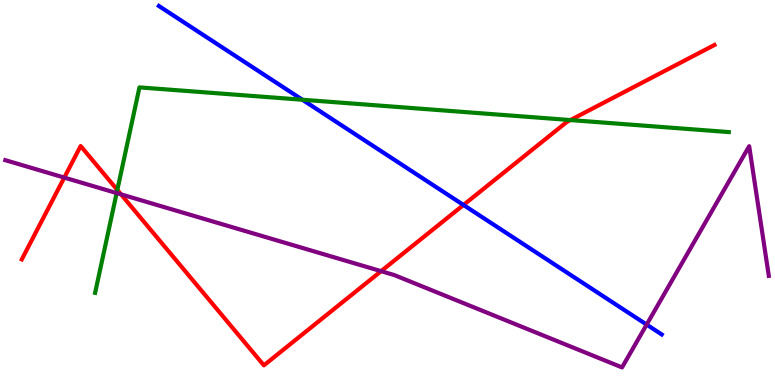[{'lines': ['blue', 'red'], 'intersections': [{'x': 5.98, 'y': 4.68}]}, {'lines': ['green', 'red'], 'intersections': [{'x': 1.51, 'y': 5.07}, {'x': 7.36, 'y': 6.88}]}, {'lines': ['purple', 'red'], 'intersections': [{'x': 0.829, 'y': 5.39}, {'x': 1.56, 'y': 4.95}, {'x': 4.92, 'y': 2.96}]}, {'lines': ['blue', 'green'], 'intersections': [{'x': 3.9, 'y': 7.41}]}, {'lines': ['blue', 'purple'], 'intersections': [{'x': 8.34, 'y': 1.57}]}, {'lines': ['green', 'purple'], 'intersections': [{'x': 1.51, 'y': 4.99}]}]